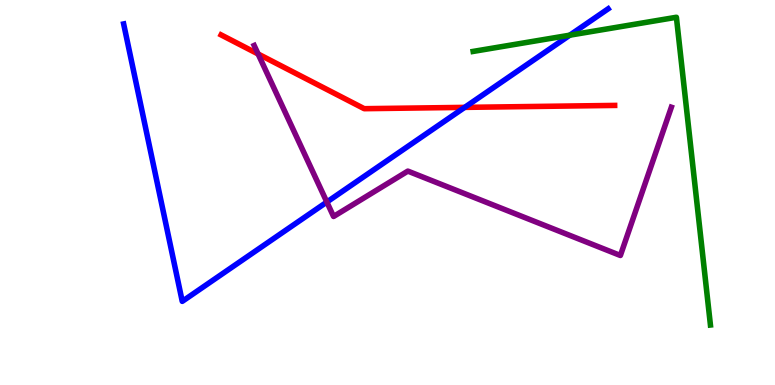[{'lines': ['blue', 'red'], 'intersections': [{'x': 6.0, 'y': 7.21}]}, {'lines': ['green', 'red'], 'intersections': []}, {'lines': ['purple', 'red'], 'intersections': [{'x': 3.33, 'y': 8.6}]}, {'lines': ['blue', 'green'], 'intersections': [{'x': 7.35, 'y': 9.09}]}, {'lines': ['blue', 'purple'], 'intersections': [{'x': 4.22, 'y': 4.75}]}, {'lines': ['green', 'purple'], 'intersections': []}]